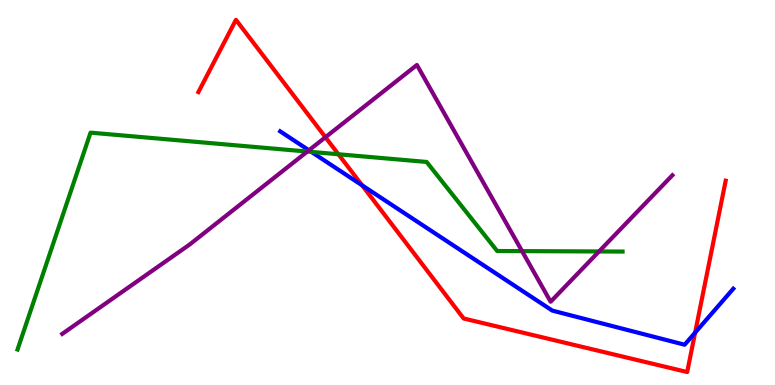[{'lines': ['blue', 'red'], 'intersections': [{'x': 4.67, 'y': 5.19}, {'x': 8.97, 'y': 1.36}]}, {'lines': ['green', 'red'], 'intersections': [{'x': 4.37, 'y': 5.99}]}, {'lines': ['purple', 'red'], 'intersections': [{'x': 4.2, 'y': 6.44}]}, {'lines': ['blue', 'green'], 'intersections': [{'x': 4.02, 'y': 6.05}]}, {'lines': ['blue', 'purple'], 'intersections': [{'x': 3.99, 'y': 6.1}]}, {'lines': ['green', 'purple'], 'intersections': [{'x': 3.97, 'y': 6.06}, {'x': 6.74, 'y': 3.48}, {'x': 7.73, 'y': 3.47}]}]